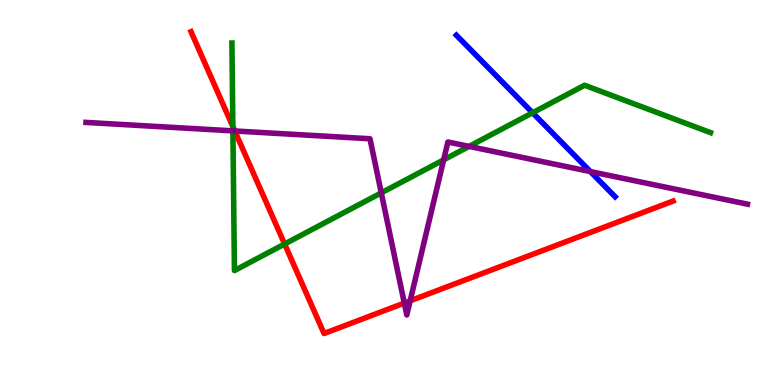[{'lines': ['blue', 'red'], 'intersections': []}, {'lines': ['green', 'red'], 'intersections': [{'x': 3.0, 'y': 6.71}, {'x': 3.67, 'y': 3.66}]}, {'lines': ['purple', 'red'], 'intersections': [{'x': 3.03, 'y': 6.6}, {'x': 5.22, 'y': 2.13}, {'x': 5.29, 'y': 2.19}]}, {'lines': ['blue', 'green'], 'intersections': [{'x': 6.87, 'y': 7.07}]}, {'lines': ['blue', 'purple'], 'intersections': [{'x': 7.62, 'y': 5.54}]}, {'lines': ['green', 'purple'], 'intersections': [{'x': 3.01, 'y': 6.6}, {'x': 4.92, 'y': 4.99}, {'x': 5.72, 'y': 5.85}, {'x': 6.05, 'y': 6.2}]}]